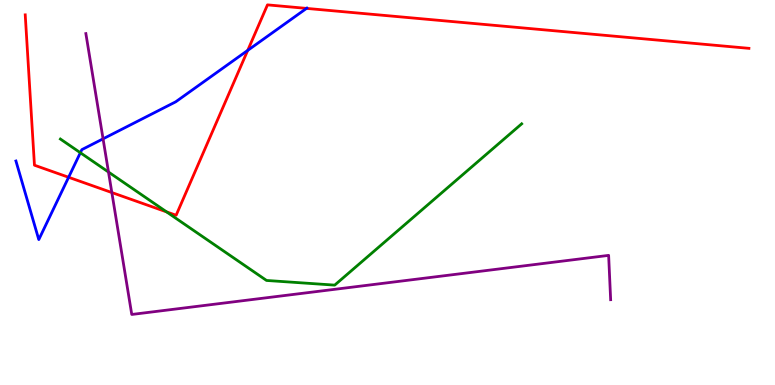[{'lines': ['blue', 'red'], 'intersections': [{'x': 0.885, 'y': 5.4}, {'x': 3.2, 'y': 8.69}, {'x': 3.96, 'y': 9.78}]}, {'lines': ['green', 'red'], 'intersections': [{'x': 2.15, 'y': 4.5}]}, {'lines': ['purple', 'red'], 'intersections': [{'x': 1.44, 'y': 5.0}]}, {'lines': ['blue', 'green'], 'intersections': [{'x': 1.04, 'y': 6.03}]}, {'lines': ['blue', 'purple'], 'intersections': [{'x': 1.33, 'y': 6.39}]}, {'lines': ['green', 'purple'], 'intersections': [{'x': 1.4, 'y': 5.53}]}]